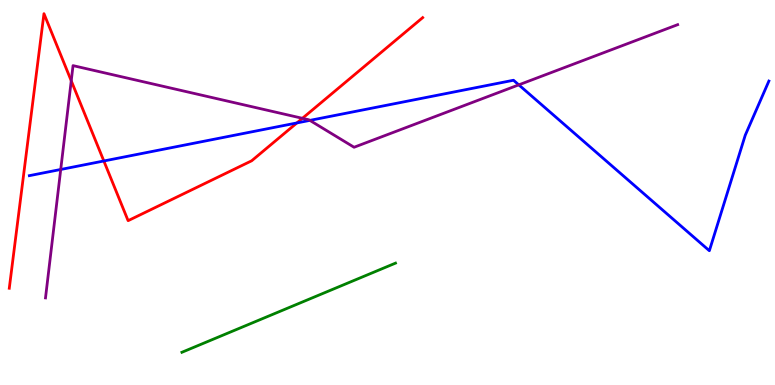[{'lines': ['blue', 'red'], 'intersections': [{'x': 1.34, 'y': 5.82}, {'x': 3.83, 'y': 6.81}]}, {'lines': ['green', 'red'], 'intersections': []}, {'lines': ['purple', 'red'], 'intersections': [{'x': 0.919, 'y': 7.9}, {'x': 3.9, 'y': 6.93}]}, {'lines': ['blue', 'green'], 'intersections': []}, {'lines': ['blue', 'purple'], 'intersections': [{'x': 0.784, 'y': 5.6}, {'x': 4.0, 'y': 6.87}, {'x': 6.69, 'y': 7.8}]}, {'lines': ['green', 'purple'], 'intersections': []}]